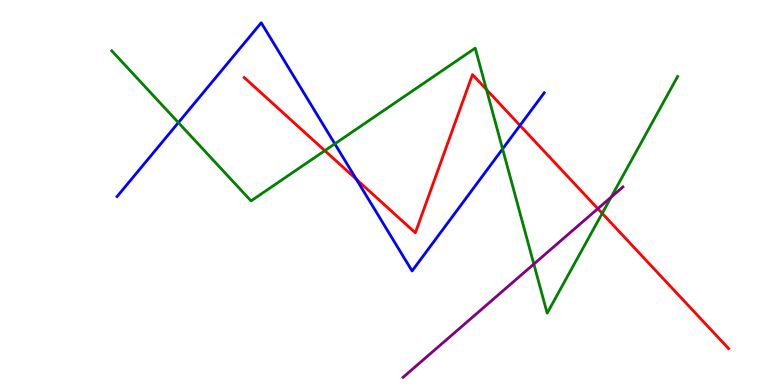[{'lines': ['blue', 'red'], 'intersections': [{'x': 4.6, 'y': 5.34}, {'x': 6.71, 'y': 6.74}]}, {'lines': ['green', 'red'], 'intersections': [{'x': 4.19, 'y': 6.09}, {'x': 6.28, 'y': 7.67}, {'x': 7.77, 'y': 4.46}]}, {'lines': ['purple', 'red'], 'intersections': [{'x': 7.71, 'y': 4.58}]}, {'lines': ['blue', 'green'], 'intersections': [{'x': 2.3, 'y': 6.82}, {'x': 4.32, 'y': 6.26}, {'x': 6.48, 'y': 6.13}]}, {'lines': ['blue', 'purple'], 'intersections': []}, {'lines': ['green', 'purple'], 'intersections': [{'x': 6.89, 'y': 3.14}, {'x': 7.89, 'y': 4.88}]}]